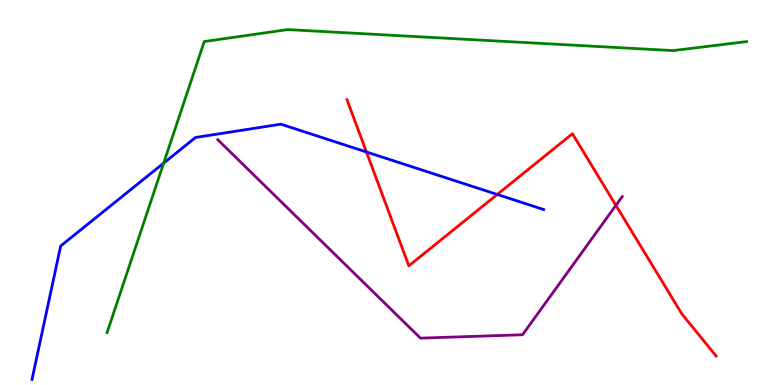[{'lines': ['blue', 'red'], 'intersections': [{'x': 4.73, 'y': 6.05}, {'x': 6.42, 'y': 4.95}]}, {'lines': ['green', 'red'], 'intersections': []}, {'lines': ['purple', 'red'], 'intersections': [{'x': 7.95, 'y': 4.67}]}, {'lines': ['blue', 'green'], 'intersections': [{'x': 2.11, 'y': 5.76}]}, {'lines': ['blue', 'purple'], 'intersections': []}, {'lines': ['green', 'purple'], 'intersections': []}]